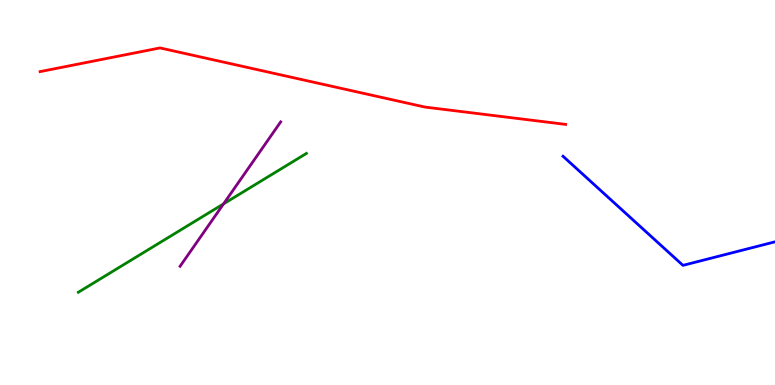[{'lines': ['blue', 'red'], 'intersections': []}, {'lines': ['green', 'red'], 'intersections': []}, {'lines': ['purple', 'red'], 'intersections': []}, {'lines': ['blue', 'green'], 'intersections': []}, {'lines': ['blue', 'purple'], 'intersections': []}, {'lines': ['green', 'purple'], 'intersections': [{'x': 2.88, 'y': 4.71}]}]